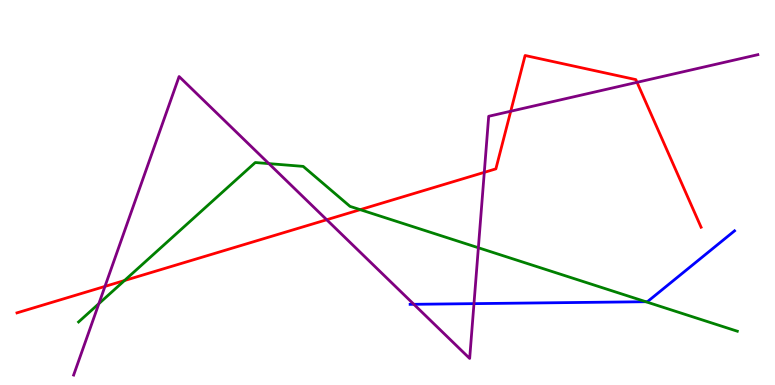[{'lines': ['blue', 'red'], 'intersections': []}, {'lines': ['green', 'red'], 'intersections': [{'x': 1.61, 'y': 2.71}, {'x': 4.65, 'y': 4.55}]}, {'lines': ['purple', 'red'], 'intersections': [{'x': 1.35, 'y': 2.56}, {'x': 4.22, 'y': 4.29}, {'x': 6.25, 'y': 5.52}, {'x': 6.59, 'y': 7.11}, {'x': 8.22, 'y': 7.86}]}, {'lines': ['blue', 'green'], 'intersections': [{'x': 8.33, 'y': 2.16}]}, {'lines': ['blue', 'purple'], 'intersections': [{'x': 5.34, 'y': 2.1}, {'x': 6.12, 'y': 2.11}]}, {'lines': ['green', 'purple'], 'intersections': [{'x': 1.28, 'y': 2.11}, {'x': 3.47, 'y': 5.75}, {'x': 6.17, 'y': 3.57}]}]